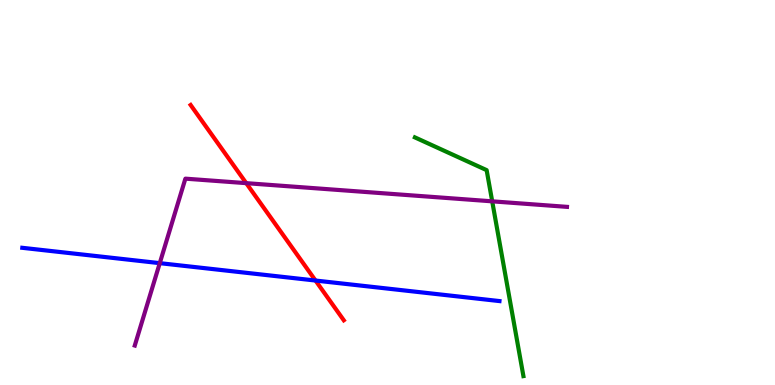[{'lines': ['blue', 'red'], 'intersections': [{'x': 4.07, 'y': 2.71}]}, {'lines': ['green', 'red'], 'intersections': []}, {'lines': ['purple', 'red'], 'intersections': [{'x': 3.18, 'y': 5.24}]}, {'lines': ['blue', 'green'], 'intersections': []}, {'lines': ['blue', 'purple'], 'intersections': [{'x': 2.06, 'y': 3.16}]}, {'lines': ['green', 'purple'], 'intersections': [{'x': 6.35, 'y': 4.77}]}]